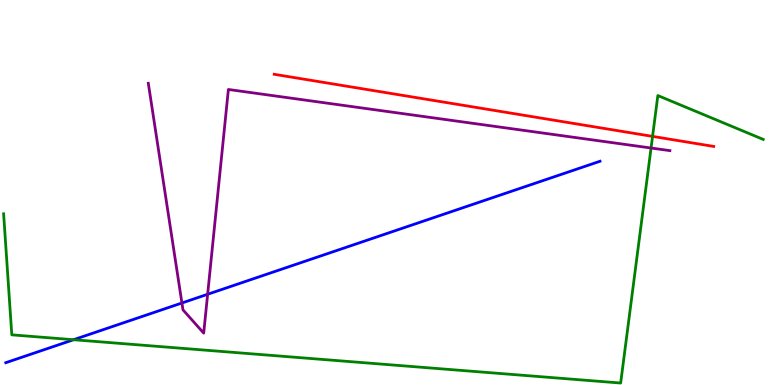[{'lines': ['blue', 'red'], 'intersections': []}, {'lines': ['green', 'red'], 'intersections': [{'x': 8.42, 'y': 6.46}]}, {'lines': ['purple', 'red'], 'intersections': []}, {'lines': ['blue', 'green'], 'intersections': [{'x': 0.949, 'y': 1.18}]}, {'lines': ['blue', 'purple'], 'intersections': [{'x': 2.35, 'y': 2.13}, {'x': 2.68, 'y': 2.36}]}, {'lines': ['green', 'purple'], 'intersections': [{'x': 8.4, 'y': 6.16}]}]